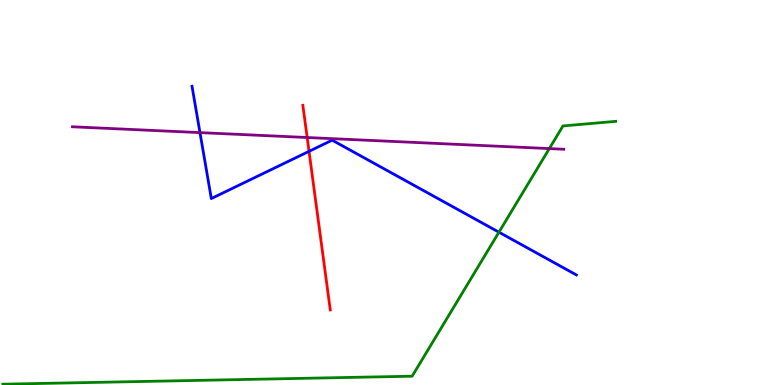[{'lines': ['blue', 'red'], 'intersections': [{'x': 3.99, 'y': 6.07}]}, {'lines': ['green', 'red'], 'intersections': []}, {'lines': ['purple', 'red'], 'intersections': [{'x': 3.96, 'y': 6.43}]}, {'lines': ['blue', 'green'], 'intersections': [{'x': 6.44, 'y': 3.97}]}, {'lines': ['blue', 'purple'], 'intersections': [{'x': 2.58, 'y': 6.56}]}, {'lines': ['green', 'purple'], 'intersections': [{'x': 7.09, 'y': 6.14}]}]